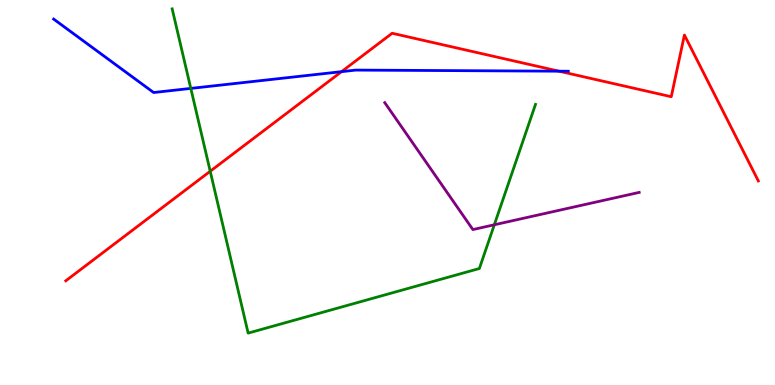[{'lines': ['blue', 'red'], 'intersections': [{'x': 4.41, 'y': 8.14}, {'x': 7.21, 'y': 8.15}]}, {'lines': ['green', 'red'], 'intersections': [{'x': 2.71, 'y': 5.55}]}, {'lines': ['purple', 'red'], 'intersections': []}, {'lines': ['blue', 'green'], 'intersections': [{'x': 2.46, 'y': 7.7}]}, {'lines': ['blue', 'purple'], 'intersections': []}, {'lines': ['green', 'purple'], 'intersections': [{'x': 6.38, 'y': 4.16}]}]